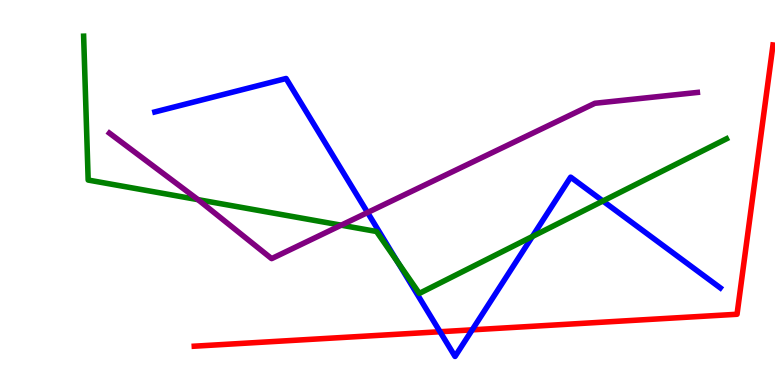[{'lines': ['blue', 'red'], 'intersections': [{'x': 5.68, 'y': 1.38}, {'x': 6.09, 'y': 1.43}]}, {'lines': ['green', 'red'], 'intersections': []}, {'lines': ['purple', 'red'], 'intersections': []}, {'lines': ['blue', 'green'], 'intersections': [{'x': 5.13, 'y': 3.2}, {'x': 6.87, 'y': 3.86}, {'x': 7.78, 'y': 4.78}]}, {'lines': ['blue', 'purple'], 'intersections': [{'x': 4.74, 'y': 4.48}]}, {'lines': ['green', 'purple'], 'intersections': [{'x': 2.55, 'y': 4.81}, {'x': 4.4, 'y': 4.15}]}]